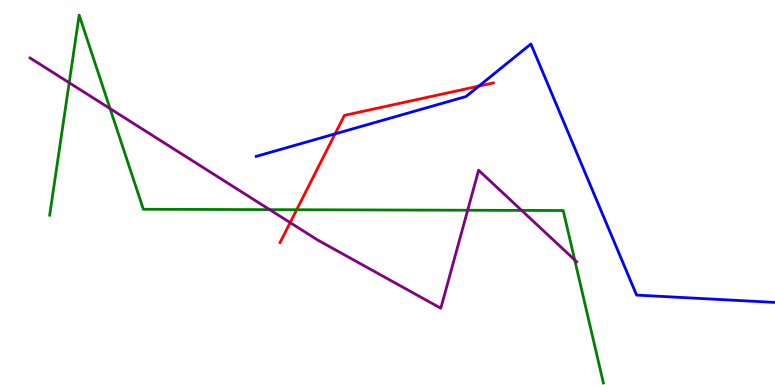[{'lines': ['blue', 'red'], 'intersections': [{'x': 4.32, 'y': 6.52}, {'x': 6.18, 'y': 7.76}]}, {'lines': ['green', 'red'], 'intersections': [{'x': 3.83, 'y': 4.55}]}, {'lines': ['purple', 'red'], 'intersections': [{'x': 3.74, 'y': 4.22}]}, {'lines': ['blue', 'green'], 'intersections': []}, {'lines': ['blue', 'purple'], 'intersections': []}, {'lines': ['green', 'purple'], 'intersections': [{'x': 0.893, 'y': 7.85}, {'x': 1.42, 'y': 7.18}, {'x': 3.48, 'y': 4.55}, {'x': 6.03, 'y': 4.54}, {'x': 6.73, 'y': 4.54}, {'x': 7.42, 'y': 3.25}]}]